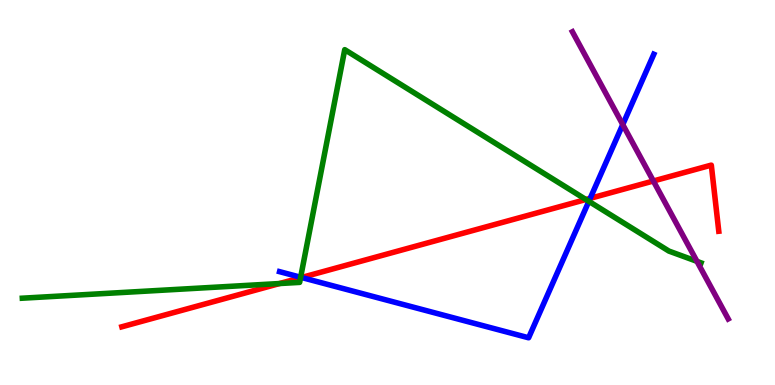[{'lines': ['blue', 'red'], 'intersections': [{'x': 3.89, 'y': 2.79}, {'x': 7.62, 'y': 4.85}]}, {'lines': ['green', 'red'], 'intersections': [{'x': 3.61, 'y': 2.64}, {'x': 3.88, 'y': 2.78}, {'x': 7.56, 'y': 4.82}]}, {'lines': ['purple', 'red'], 'intersections': [{'x': 8.43, 'y': 5.3}]}, {'lines': ['blue', 'green'], 'intersections': [{'x': 3.88, 'y': 2.8}, {'x': 7.6, 'y': 4.77}]}, {'lines': ['blue', 'purple'], 'intersections': [{'x': 8.04, 'y': 6.76}]}, {'lines': ['green', 'purple'], 'intersections': [{'x': 8.99, 'y': 3.21}]}]